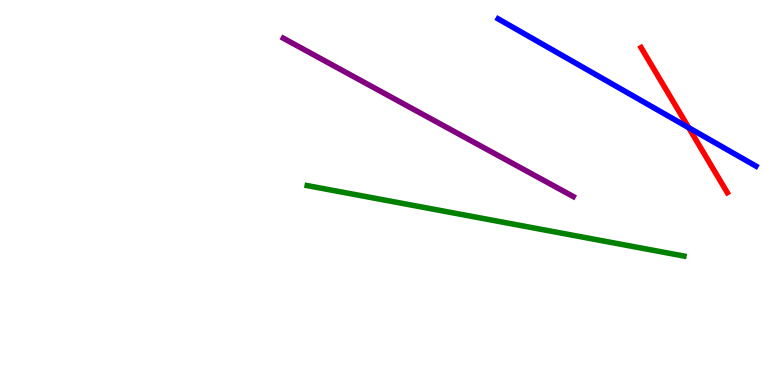[{'lines': ['blue', 'red'], 'intersections': [{'x': 8.89, 'y': 6.68}]}, {'lines': ['green', 'red'], 'intersections': []}, {'lines': ['purple', 'red'], 'intersections': []}, {'lines': ['blue', 'green'], 'intersections': []}, {'lines': ['blue', 'purple'], 'intersections': []}, {'lines': ['green', 'purple'], 'intersections': []}]